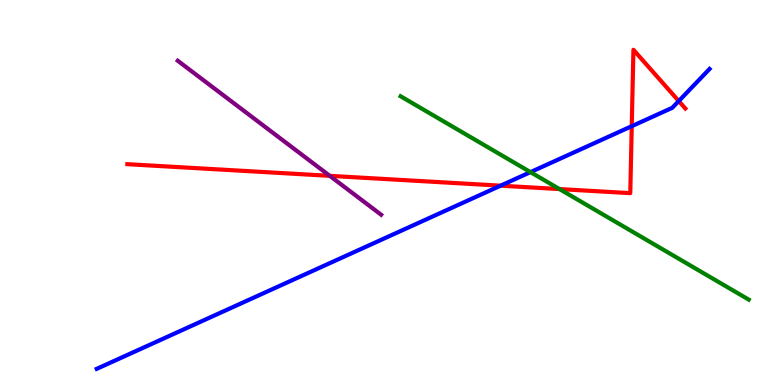[{'lines': ['blue', 'red'], 'intersections': [{'x': 6.46, 'y': 5.18}, {'x': 8.15, 'y': 6.72}, {'x': 8.76, 'y': 7.38}]}, {'lines': ['green', 'red'], 'intersections': [{'x': 7.22, 'y': 5.09}]}, {'lines': ['purple', 'red'], 'intersections': [{'x': 4.26, 'y': 5.43}]}, {'lines': ['blue', 'green'], 'intersections': [{'x': 6.84, 'y': 5.53}]}, {'lines': ['blue', 'purple'], 'intersections': []}, {'lines': ['green', 'purple'], 'intersections': []}]